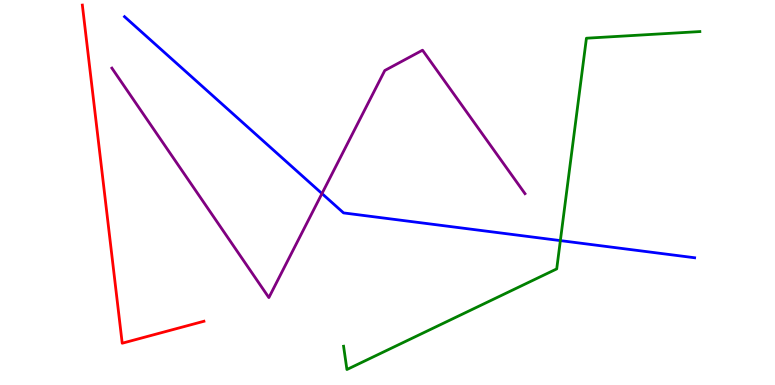[{'lines': ['blue', 'red'], 'intersections': []}, {'lines': ['green', 'red'], 'intersections': []}, {'lines': ['purple', 'red'], 'intersections': []}, {'lines': ['blue', 'green'], 'intersections': [{'x': 7.23, 'y': 3.75}]}, {'lines': ['blue', 'purple'], 'intersections': [{'x': 4.15, 'y': 4.97}]}, {'lines': ['green', 'purple'], 'intersections': []}]